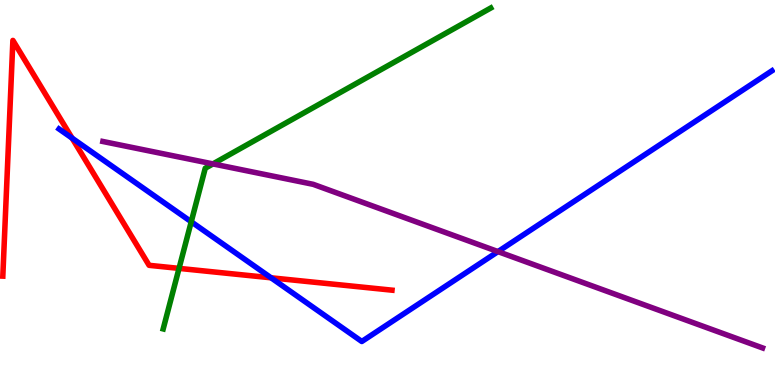[{'lines': ['blue', 'red'], 'intersections': [{'x': 0.93, 'y': 6.41}, {'x': 3.5, 'y': 2.78}]}, {'lines': ['green', 'red'], 'intersections': [{'x': 2.31, 'y': 3.03}]}, {'lines': ['purple', 'red'], 'intersections': []}, {'lines': ['blue', 'green'], 'intersections': [{'x': 2.47, 'y': 4.24}]}, {'lines': ['blue', 'purple'], 'intersections': [{'x': 6.43, 'y': 3.46}]}, {'lines': ['green', 'purple'], 'intersections': [{'x': 2.75, 'y': 5.74}]}]